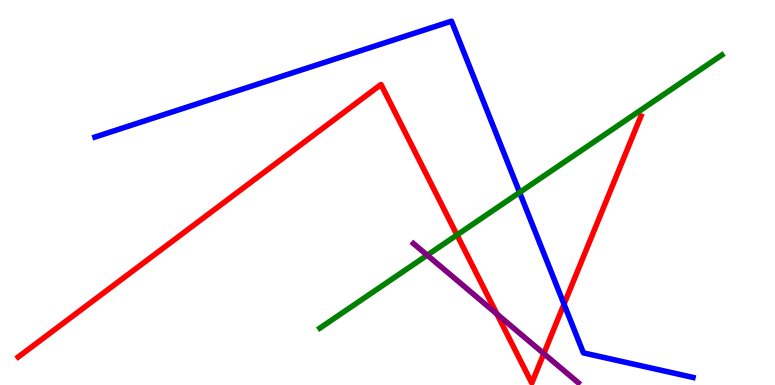[{'lines': ['blue', 'red'], 'intersections': [{'x': 7.28, 'y': 2.1}]}, {'lines': ['green', 'red'], 'intersections': [{'x': 5.9, 'y': 3.9}]}, {'lines': ['purple', 'red'], 'intersections': [{'x': 6.41, 'y': 1.84}, {'x': 7.02, 'y': 0.815}]}, {'lines': ['blue', 'green'], 'intersections': [{'x': 6.7, 'y': 5.0}]}, {'lines': ['blue', 'purple'], 'intersections': []}, {'lines': ['green', 'purple'], 'intersections': [{'x': 5.51, 'y': 3.37}]}]